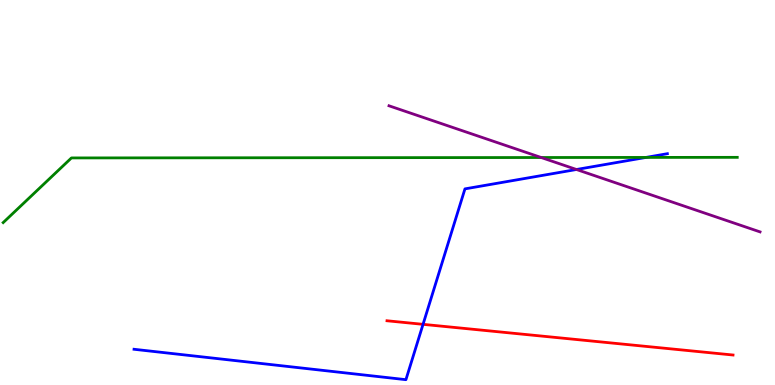[{'lines': ['blue', 'red'], 'intersections': [{'x': 5.46, 'y': 1.58}]}, {'lines': ['green', 'red'], 'intersections': []}, {'lines': ['purple', 'red'], 'intersections': []}, {'lines': ['blue', 'green'], 'intersections': [{'x': 8.33, 'y': 5.91}]}, {'lines': ['blue', 'purple'], 'intersections': [{'x': 7.44, 'y': 5.6}]}, {'lines': ['green', 'purple'], 'intersections': [{'x': 6.98, 'y': 5.91}]}]